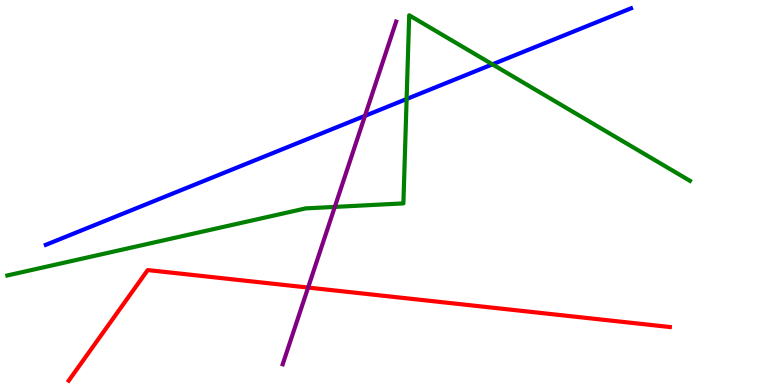[{'lines': ['blue', 'red'], 'intersections': []}, {'lines': ['green', 'red'], 'intersections': []}, {'lines': ['purple', 'red'], 'intersections': [{'x': 3.98, 'y': 2.53}]}, {'lines': ['blue', 'green'], 'intersections': [{'x': 5.25, 'y': 7.43}, {'x': 6.35, 'y': 8.33}]}, {'lines': ['blue', 'purple'], 'intersections': [{'x': 4.71, 'y': 6.99}]}, {'lines': ['green', 'purple'], 'intersections': [{'x': 4.32, 'y': 4.63}]}]